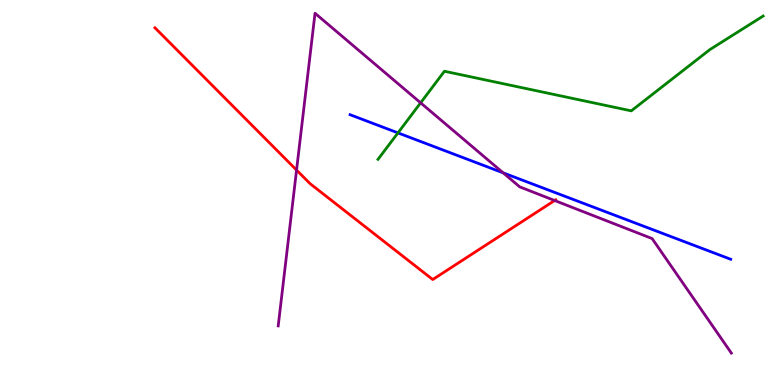[{'lines': ['blue', 'red'], 'intersections': []}, {'lines': ['green', 'red'], 'intersections': []}, {'lines': ['purple', 'red'], 'intersections': [{'x': 3.83, 'y': 5.58}, {'x': 7.16, 'y': 4.79}]}, {'lines': ['blue', 'green'], 'intersections': [{'x': 5.13, 'y': 6.55}]}, {'lines': ['blue', 'purple'], 'intersections': [{'x': 6.49, 'y': 5.51}]}, {'lines': ['green', 'purple'], 'intersections': [{'x': 5.43, 'y': 7.33}]}]